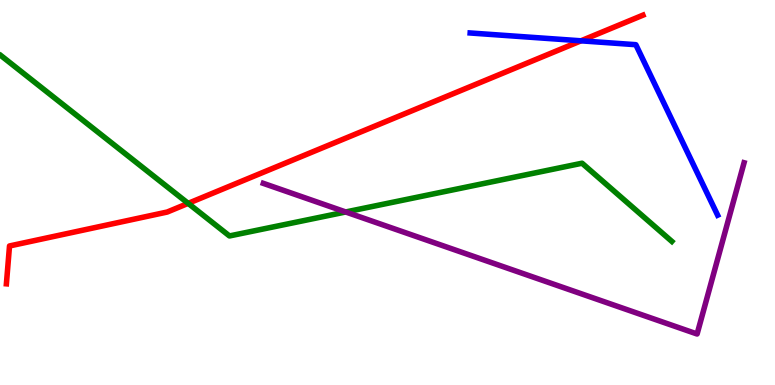[{'lines': ['blue', 'red'], 'intersections': [{'x': 7.5, 'y': 8.94}]}, {'lines': ['green', 'red'], 'intersections': [{'x': 2.43, 'y': 4.72}]}, {'lines': ['purple', 'red'], 'intersections': []}, {'lines': ['blue', 'green'], 'intersections': []}, {'lines': ['blue', 'purple'], 'intersections': []}, {'lines': ['green', 'purple'], 'intersections': [{'x': 4.46, 'y': 4.49}]}]